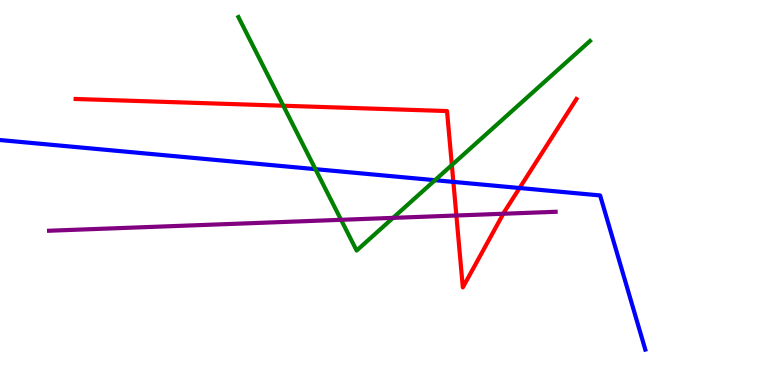[{'lines': ['blue', 'red'], 'intersections': [{'x': 5.85, 'y': 5.28}, {'x': 6.7, 'y': 5.12}]}, {'lines': ['green', 'red'], 'intersections': [{'x': 3.66, 'y': 7.25}, {'x': 5.83, 'y': 5.71}]}, {'lines': ['purple', 'red'], 'intersections': [{'x': 5.89, 'y': 4.4}, {'x': 6.49, 'y': 4.45}]}, {'lines': ['blue', 'green'], 'intersections': [{'x': 4.07, 'y': 5.61}, {'x': 5.61, 'y': 5.32}]}, {'lines': ['blue', 'purple'], 'intersections': []}, {'lines': ['green', 'purple'], 'intersections': [{'x': 4.4, 'y': 4.29}, {'x': 5.07, 'y': 4.34}]}]